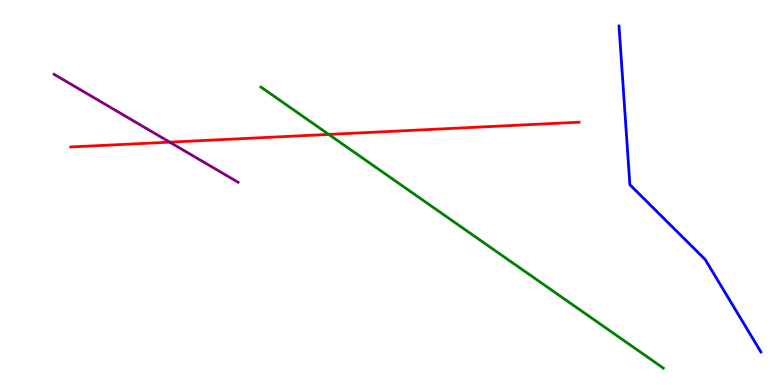[{'lines': ['blue', 'red'], 'intersections': []}, {'lines': ['green', 'red'], 'intersections': [{'x': 4.24, 'y': 6.51}]}, {'lines': ['purple', 'red'], 'intersections': [{'x': 2.19, 'y': 6.31}]}, {'lines': ['blue', 'green'], 'intersections': []}, {'lines': ['blue', 'purple'], 'intersections': []}, {'lines': ['green', 'purple'], 'intersections': []}]